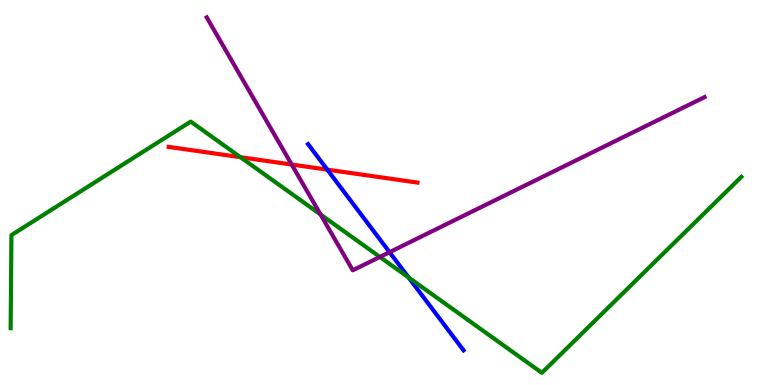[{'lines': ['blue', 'red'], 'intersections': [{'x': 4.22, 'y': 5.59}]}, {'lines': ['green', 'red'], 'intersections': [{'x': 3.1, 'y': 5.92}]}, {'lines': ['purple', 'red'], 'intersections': [{'x': 3.76, 'y': 5.73}]}, {'lines': ['blue', 'green'], 'intersections': [{'x': 5.27, 'y': 2.79}]}, {'lines': ['blue', 'purple'], 'intersections': [{'x': 5.03, 'y': 3.45}]}, {'lines': ['green', 'purple'], 'intersections': [{'x': 4.14, 'y': 4.43}, {'x': 4.9, 'y': 3.33}]}]